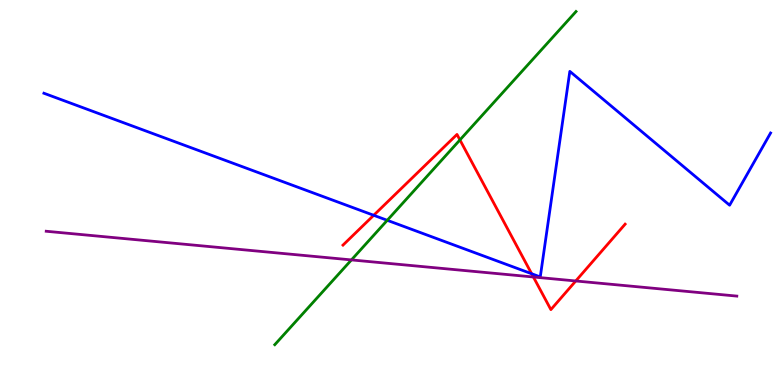[{'lines': ['blue', 'red'], 'intersections': [{'x': 4.82, 'y': 4.41}, {'x': 6.86, 'y': 2.89}]}, {'lines': ['green', 'red'], 'intersections': [{'x': 5.93, 'y': 6.37}]}, {'lines': ['purple', 'red'], 'intersections': [{'x': 6.88, 'y': 2.81}, {'x': 7.43, 'y': 2.7}]}, {'lines': ['blue', 'green'], 'intersections': [{'x': 5.0, 'y': 4.28}]}, {'lines': ['blue', 'purple'], 'intersections': []}, {'lines': ['green', 'purple'], 'intersections': [{'x': 4.53, 'y': 3.25}]}]